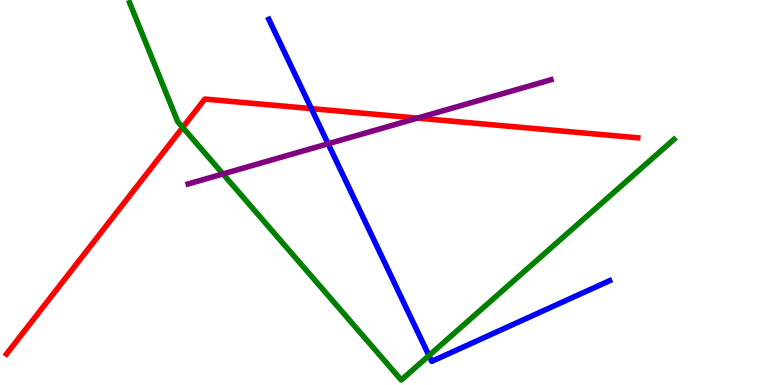[{'lines': ['blue', 'red'], 'intersections': [{'x': 4.02, 'y': 7.18}]}, {'lines': ['green', 'red'], 'intersections': [{'x': 2.36, 'y': 6.69}]}, {'lines': ['purple', 'red'], 'intersections': [{'x': 5.39, 'y': 6.93}]}, {'lines': ['blue', 'green'], 'intersections': [{'x': 5.53, 'y': 0.765}]}, {'lines': ['blue', 'purple'], 'intersections': [{'x': 4.23, 'y': 6.27}]}, {'lines': ['green', 'purple'], 'intersections': [{'x': 2.88, 'y': 5.48}]}]